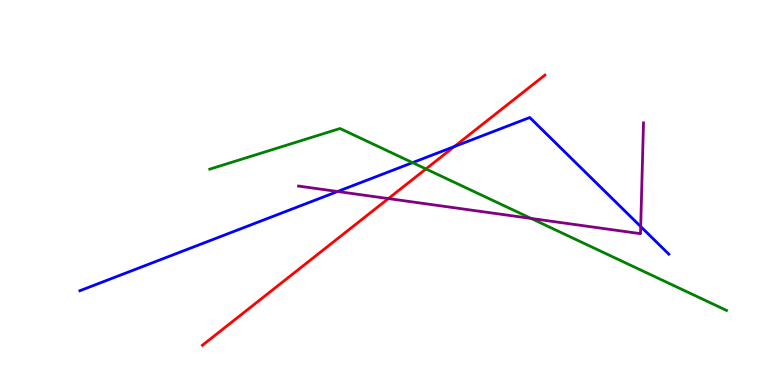[{'lines': ['blue', 'red'], 'intersections': [{'x': 5.86, 'y': 6.19}]}, {'lines': ['green', 'red'], 'intersections': [{'x': 5.5, 'y': 5.61}]}, {'lines': ['purple', 'red'], 'intersections': [{'x': 5.01, 'y': 4.84}]}, {'lines': ['blue', 'green'], 'intersections': [{'x': 5.32, 'y': 5.78}]}, {'lines': ['blue', 'purple'], 'intersections': [{'x': 4.36, 'y': 5.03}, {'x': 8.27, 'y': 4.12}]}, {'lines': ['green', 'purple'], 'intersections': [{'x': 6.85, 'y': 4.33}]}]